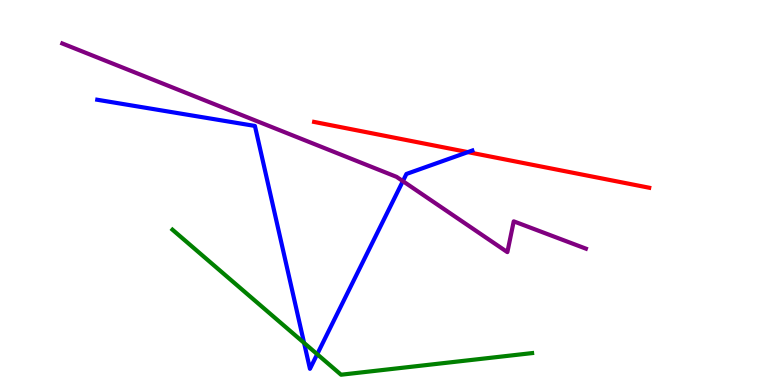[{'lines': ['blue', 'red'], 'intersections': [{'x': 6.04, 'y': 6.05}]}, {'lines': ['green', 'red'], 'intersections': []}, {'lines': ['purple', 'red'], 'intersections': []}, {'lines': ['blue', 'green'], 'intersections': [{'x': 3.92, 'y': 1.09}, {'x': 4.09, 'y': 0.8}]}, {'lines': ['blue', 'purple'], 'intersections': [{'x': 5.2, 'y': 5.3}]}, {'lines': ['green', 'purple'], 'intersections': []}]